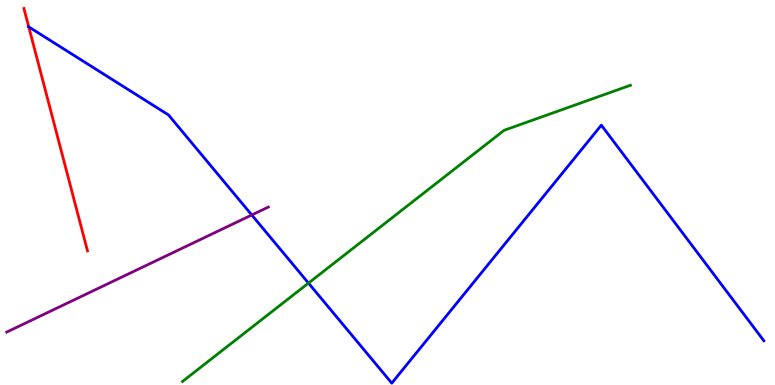[{'lines': ['blue', 'red'], 'intersections': [{'x': 0.371, 'y': 9.3}]}, {'lines': ['green', 'red'], 'intersections': []}, {'lines': ['purple', 'red'], 'intersections': []}, {'lines': ['blue', 'green'], 'intersections': [{'x': 3.98, 'y': 2.65}]}, {'lines': ['blue', 'purple'], 'intersections': [{'x': 3.25, 'y': 4.42}]}, {'lines': ['green', 'purple'], 'intersections': []}]